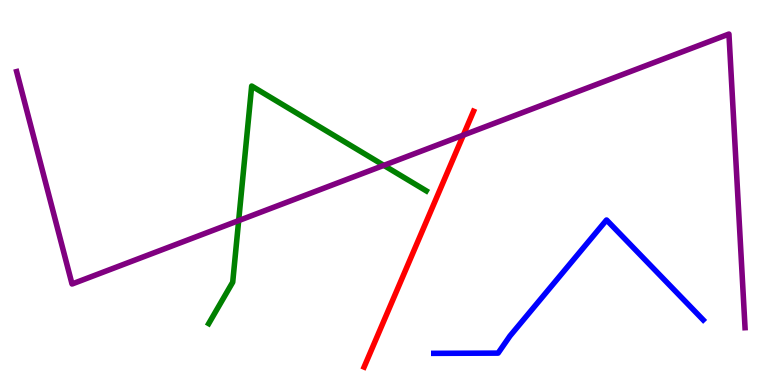[{'lines': ['blue', 'red'], 'intersections': []}, {'lines': ['green', 'red'], 'intersections': []}, {'lines': ['purple', 'red'], 'intersections': [{'x': 5.98, 'y': 6.49}]}, {'lines': ['blue', 'green'], 'intersections': []}, {'lines': ['blue', 'purple'], 'intersections': []}, {'lines': ['green', 'purple'], 'intersections': [{'x': 3.08, 'y': 4.27}, {'x': 4.95, 'y': 5.7}]}]